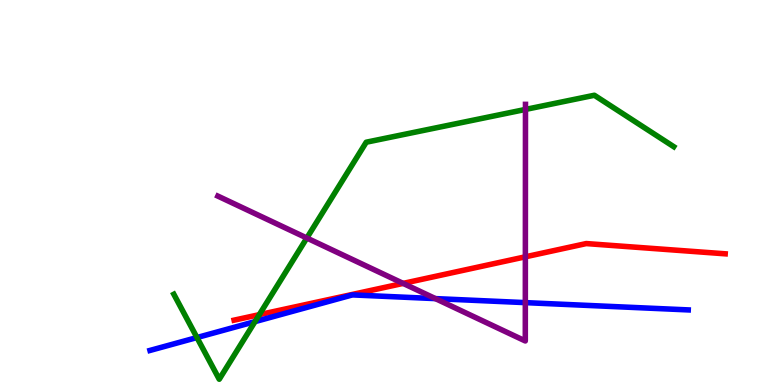[{'lines': ['blue', 'red'], 'intersections': []}, {'lines': ['green', 'red'], 'intersections': [{'x': 3.35, 'y': 1.83}]}, {'lines': ['purple', 'red'], 'intersections': [{'x': 5.2, 'y': 2.64}, {'x': 6.78, 'y': 3.33}]}, {'lines': ['blue', 'green'], 'intersections': [{'x': 2.54, 'y': 1.23}, {'x': 3.29, 'y': 1.65}]}, {'lines': ['blue', 'purple'], 'intersections': [{'x': 5.62, 'y': 2.24}, {'x': 6.78, 'y': 2.14}]}, {'lines': ['green', 'purple'], 'intersections': [{'x': 3.96, 'y': 3.82}, {'x': 6.78, 'y': 7.16}]}]